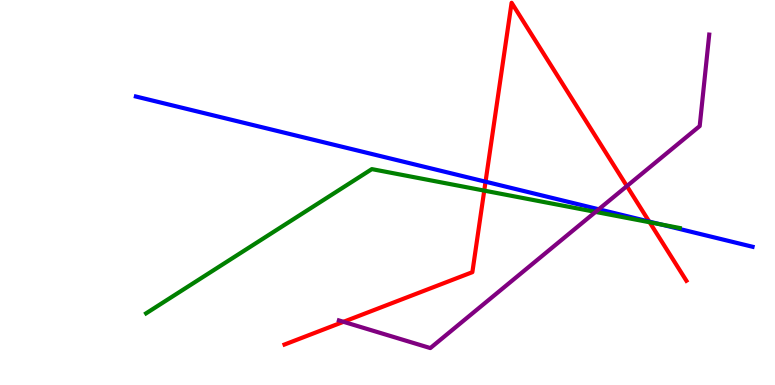[{'lines': ['blue', 'red'], 'intersections': [{'x': 6.27, 'y': 5.28}, {'x': 8.38, 'y': 4.24}]}, {'lines': ['green', 'red'], 'intersections': [{'x': 6.25, 'y': 5.05}, {'x': 8.38, 'y': 4.23}]}, {'lines': ['purple', 'red'], 'intersections': [{'x': 4.43, 'y': 1.64}, {'x': 8.09, 'y': 5.17}]}, {'lines': ['blue', 'green'], 'intersections': [{'x': 8.53, 'y': 4.17}]}, {'lines': ['blue', 'purple'], 'intersections': [{'x': 7.73, 'y': 4.56}]}, {'lines': ['green', 'purple'], 'intersections': [{'x': 7.68, 'y': 4.5}]}]